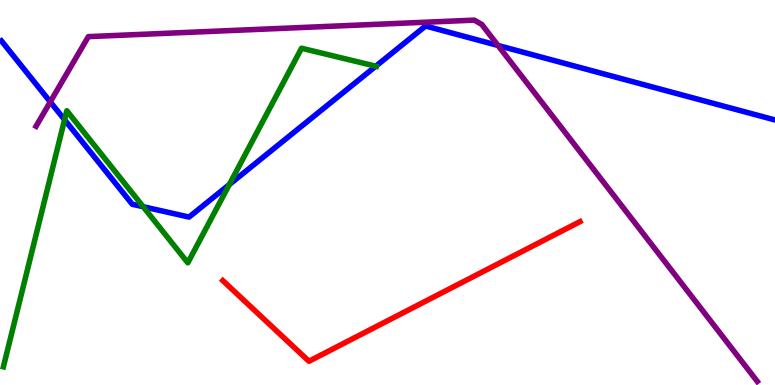[{'lines': ['blue', 'red'], 'intersections': []}, {'lines': ['green', 'red'], 'intersections': []}, {'lines': ['purple', 'red'], 'intersections': []}, {'lines': ['blue', 'green'], 'intersections': [{'x': 0.833, 'y': 6.89}, {'x': 1.85, 'y': 4.63}, {'x': 2.96, 'y': 5.21}, {'x': 4.85, 'y': 8.28}]}, {'lines': ['blue', 'purple'], 'intersections': [{'x': 0.649, 'y': 7.35}, {'x': 6.43, 'y': 8.82}]}, {'lines': ['green', 'purple'], 'intersections': []}]